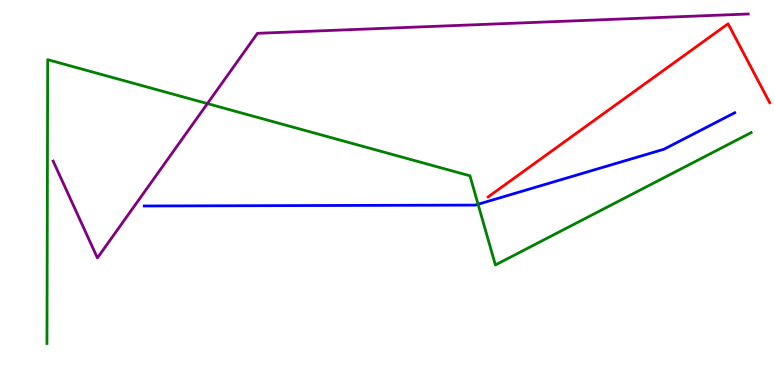[{'lines': ['blue', 'red'], 'intersections': []}, {'lines': ['green', 'red'], 'intersections': []}, {'lines': ['purple', 'red'], 'intersections': []}, {'lines': ['blue', 'green'], 'intersections': [{'x': 6.17, 'y': 4.69}]}, {'lines': ['blue', 'purple'], 'intersections': []}, {'lines': ['green', 'purple'], 'intersections': [{'x': 2.68, 'y': 7.31}]}]